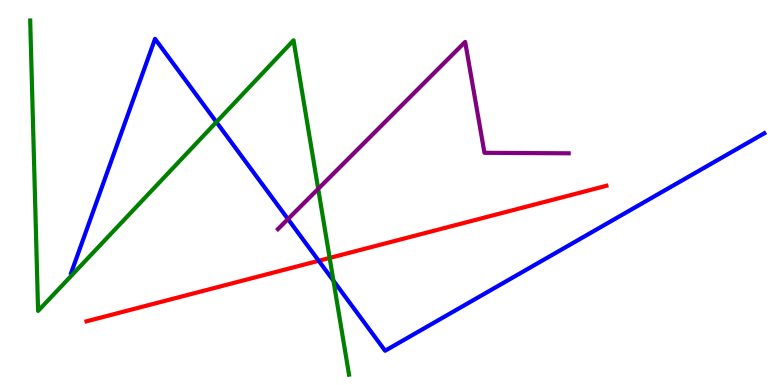[{'lines': ['blue', 'red'], 'intersections': [{'x': 4.11, 'y': 3.23}]}, {'lines': ['green', 'red'], 'intersections': [{'x': 4.25, 'y': 3.3}]}, {'lines': ['purple', 'red'], 'intersections': []}, {'lines': ['blue', 'green'], 'intersections': [{'x': 2.79, 'y': 6.83}, {'x': 4.3, 'y': 2.71}]}, {'lines': ['blue', 'purple'], 'intersections': [{'x': 3.72, 'y': 4.31}]}, {'lines': ['green', 'purple'], 'intersections': [{'x': 4.11, 'y': 5.09}]}]